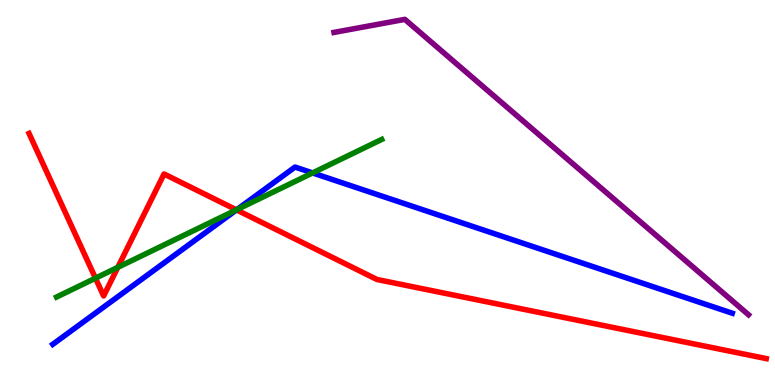[{'lines': ['blue', 'red'], 'intersections': [{'x': 3.05, 'y': 4.55}]}, {'lines': ['green', 'red'], 'intersections': [{'x': 1.23, 'y': 2.77}, {'x': 1.52, 'y': 3.06}, {'x': 3.05, 'y': 4.55}]}, {'lines': ['purple', 'red'], 'intersections': []}, {'lines': ['blue', 'green'], 'intersections': [{'x': 3.06, 'y': 4.55}, {'x': 4.03, 'y': 5.51}]}, {'lines': ['blue', 'purple'], 'intersections': []}, {'lines': ['green', 'purple'], 'intersections': []}]